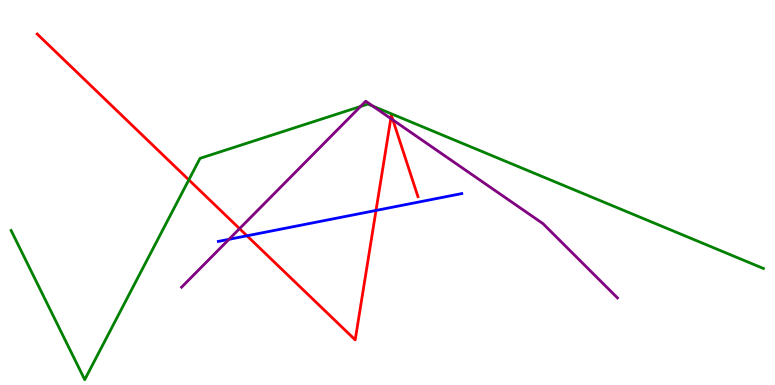[{'lines': ['blue', 'red'], 'intersections': [{'x': 3.19, 'y': 3.88}, {'x': 4.85, 'y': 4.53}]}, {'lines': ['green', 'red'], 'intersections': [{'x': 2.44, 'y': 5.33}]}, {'lines': ['purple', 'red'], 'intersections': [{'x': 3.09, 'y': 4.06}, {'x': 5.04, 'y': 6.92}, {'x': 5.07, 'y': 6.88}]}, {'lines': ['blue', 'green'], 'intersections': []}, {'lines': ['blue', 'purple'], 'intersections': [{'x': 2.95, 'y': 3.78}]}, {'lines': ['green', 'purple'], 'intersections': [{'x': 4.65, 'y': 7.23}, {'x': 4.81, 'y': 7.24}]}]